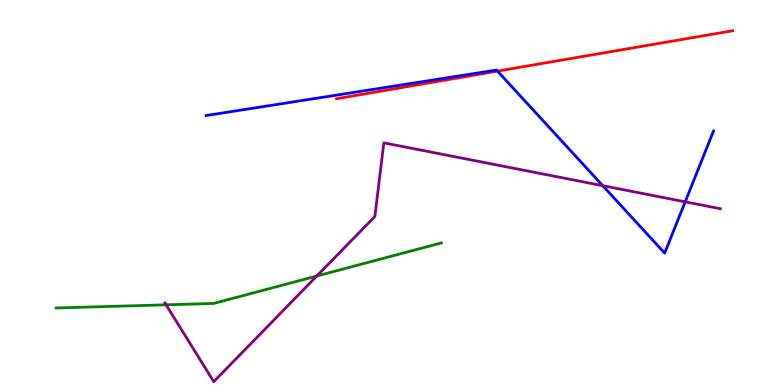[{'lines': ['blue', 'red'], 'intersections': [{'x': 6.42, 'y': 8.15}]}, {'lines': ['green', 'red'], 'intersections': []}, {'lines': ['purple', 'red'], 'intersections': []}, {'lines': ['blue', 'green'], 'intersections': []}, {'lines': ['blue', 'purple'], 'intersections': [{'x': 7.78, 'y': 5.18}, {'x': 8.84, 'y': 4.76}]}, {'lines': ['green', 'purple'], 'intersections': [{'x': 2.14, 'y': 2.08}, {'x': 4.09, 'y': 2.83}]}]